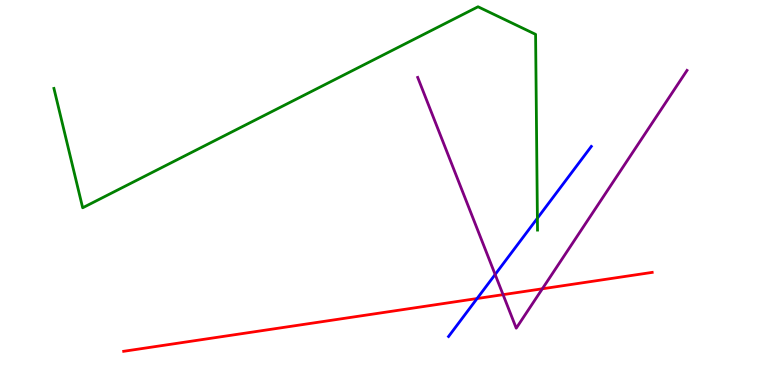[{'lines': ['blue', 'red'], 'intersections': [{'x': 6.16, 'y': 2.25}]}, {'lines': ['green', 'red'], 'intersections': []}, {'lines': ['purple', 'red'], 'intersections': [{'x': 6.49, 'y': 2.35}, {'x': 7.0, 'y': 2.5}]}, {'lines': ['blue', 'green'], 'intersections': [{'x': 6.93, 'y': 4.33}]}, {'lines': ['blue', 'purple'], 'intersections': [{'x': 6.39, 'y': 2.87}]}, {'lines': ['green', 'purple'], 'intersections': []}]